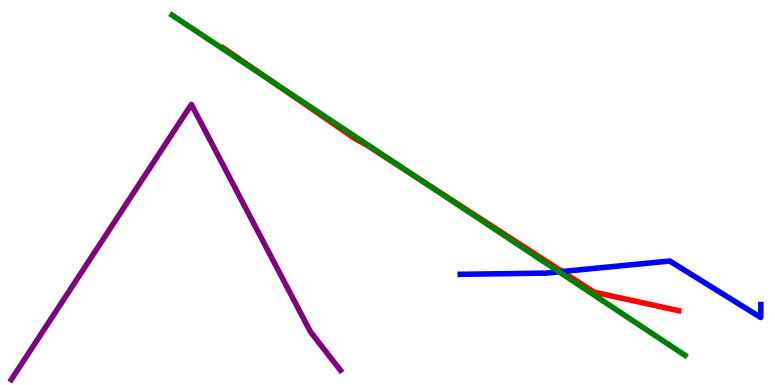[{'lines': ['blue', 'red'], 'intersections': [{'x': 7.25, 'y': 2.95}]}, {'lines': ['green', 'red'], 'intersections': [{'x': 3.48, 'y': 7.92}, {'x': 5.43, 'y': 5.33}]}, {'lines': ['purple', 'red'], 'intersections': []}, {'lines': ['blue', 'green'], 'intersections': [{'x': 7.21, 'y': 2.94}]}, {'lines': ['blue', 'purple'], 'intersections': []}, {'lines': ['green', 'purple'], 'intersections': []}]